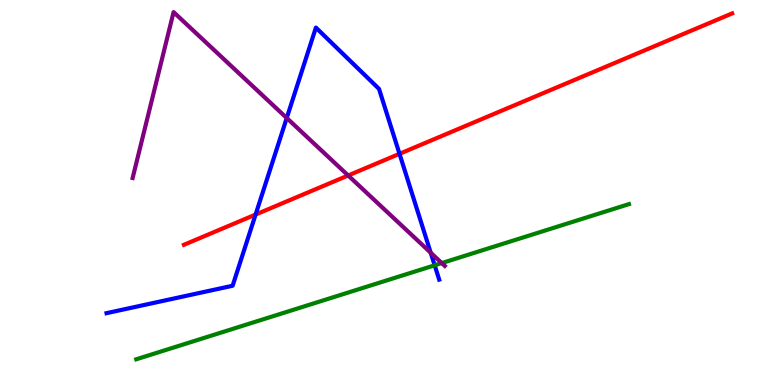[{'lines': ['blue', 'red'], 'intersections': [{'x': 3.3, 'y': 4.43}, {'x': 5.15, 'y': 6.0}]}, {'lines': ['green', 'red'], 'intersections': []}, {'lines': ['purple', 'red'], 'intersections': [{'x': 4.49, 'y': 5.44}]}, {'lines': ['blue', 'green'], 'intersections': [{'x': 5.61, 'y': 3.11}]}, {'lines': ['blue', 'purple'], 'intersections': [{'x': 3.7, 'y': 6.94}, {'x': 5.56, 'y': 3.44}]}, {'lines': ['green', 'purple'], 'intersections': [{'x': 5.7, 'y': 3.17}]}]